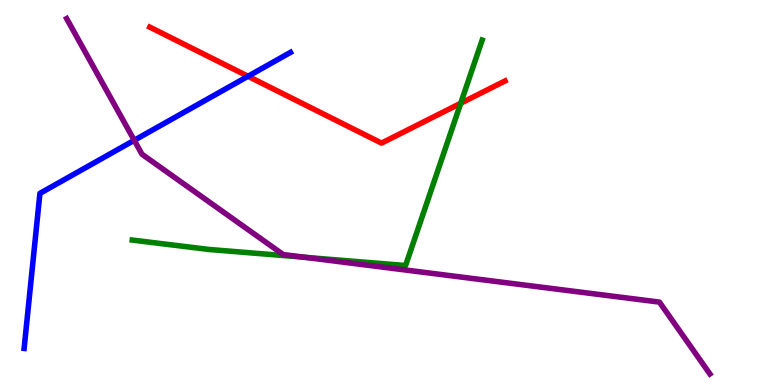[{'lines': ['blue', 'red'], 'intersections': [{'x': 3.2, 'y': 8.02}]}, {'lines': ['green', 'red'], 'intersections': [{'x': 5.94, 'y': 7.32}]}, {'lines': ['purple', 'red'], 'intersections': []}, {'lines': ['blue', 'green'], 'intersections': []}, {'lines': ['blue', 'purple'], 'intersections': [{'x': 1.73, 'y': 6.36}]}, {'lines': ['green', 'purple'], 'intersections': [{'x': 3.93, 'y': 3.32}]}]